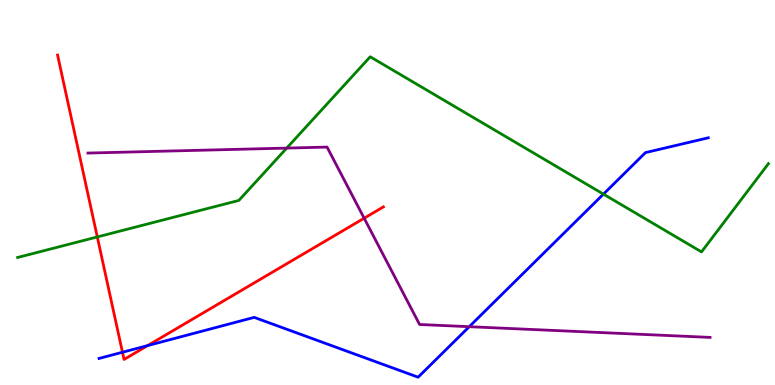[{'lines': ['blue', 'red'], 'intersections': [{'x': 1.58, 'y': 0.851}, {'x': 1.91, 'y': 1.02}]}, {'lines': ['green', 'red'], 'intersections': [{'x': 1.26, 'y': 3.85}]}, {'lines': ['purple', 'red'], 'intersections': [{'x': 4.7, 'y': 4.33}]}, {'lines': ['blue', 'green'], 'intersections': [{'x': 7.79, 'y': 4.96}]}, {'lines': ['blue', 'purple'], 'intersections': [{'x': 6.05, 'y': 1.51}]}, {'lines': ['green', 'purple'], 'intersections': [{'x': 3.7, 'y': 6.15}]}]